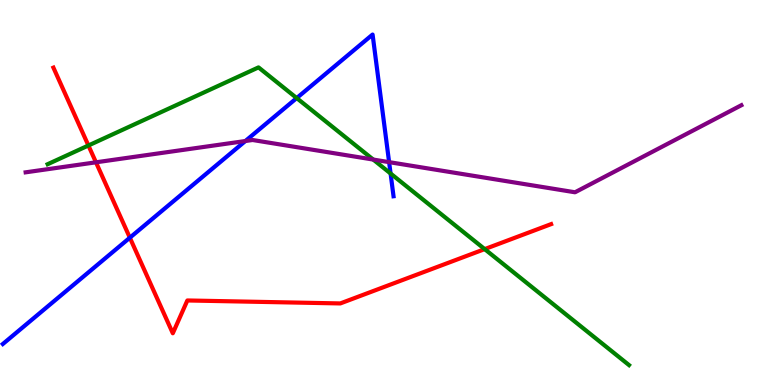[{'lines': ['blue', 'red'], 'intersections': [{'x': 1.68, 'y': 3.83}]}, {'lines': ['green', 'red'], 'intersections': [{'x': 1.14, 'y': 6.22}, {'x': 6.25, 'y': 3.53}]}, {'lines': ['purple', 'red'], 'intersections': [{'x': 1.24, 'y': 5.78}]}, {'lines': ['blue', 'green'], 'intersections': [{'x': 3.83, 'y': 7.45}, {'x': 5.04, 'y': 5.49}]}, {'lines': ['blue', 'purple'], 'intersections': [{'x': 3.17, 'y': 6.34}, {'x': 5.02, 'y': 5.79}]}, {'lines': ['green', 'purple'], 'intersections': [{'x': 4.82, 'y': 5.86}]}]